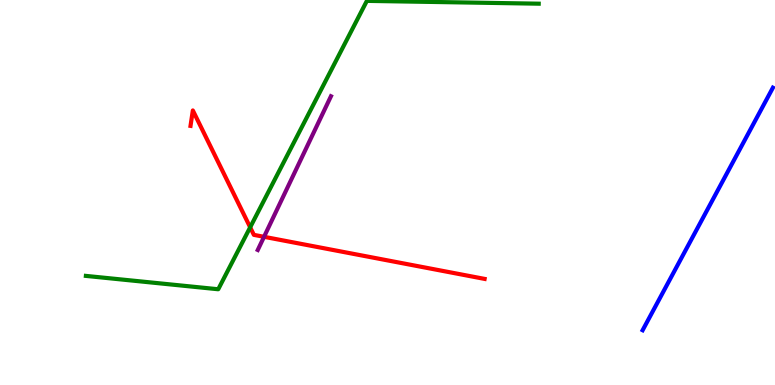[{'lines': ['blue', 'red'], 'intersections': []}, {'lines': ['green', 'red'], 'intersections': [{'x': 3.23, 'y': 4.1}]}, {'lines': ['purple', 'red'], 'intersections': [{'x': 3.41, 'y': 3.85}]}, {'lines': ['blue', 'green'], 'intersections': []}, {'lines': ['blue', 'purple'], 'intersections': []}, {'lines': ['green', 'purple'], 'intersections': []}]